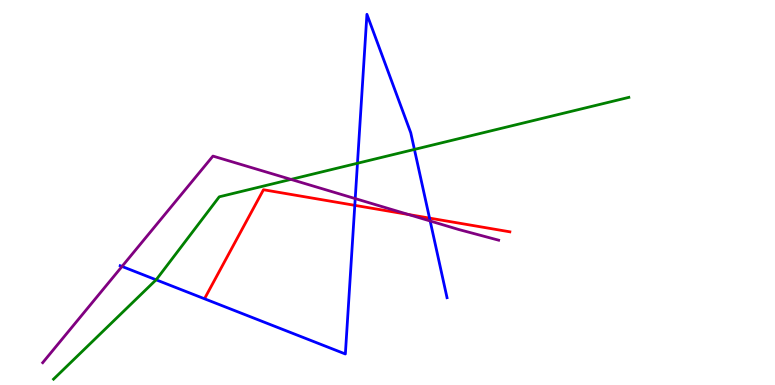[{'lines': ['blue', 'red'], 'intersections': [{'x': 4.58, 'y': 4.67}, {'x': 5.54, 'y': 4.34}]}, {'lines': ['green', 'red'], 'intersections': []}, {'lines': ['purple', 'red'], 'intersections': [{'x': 5.27, 'y': 4.43}]}, {'lines': ['blue', 'green'], 'intersections': [{'x': 2.01, 'y': 2.73}, {'x': 4.61, 'y': 5.76}, {'x': 5.35, 'y': 6.12}]}, {'lines': ['blue', 'purple'], 'intersections': [{'x': 1.57, 'y': 3.08}, {'x': 4.58, 'y': 4.84}, {'x': 5.55, 'y': 4.26}]}, {'lines': ['green', 'purple'], 'intersections': [{'x': 3.75, 'y': 5.34}]}]